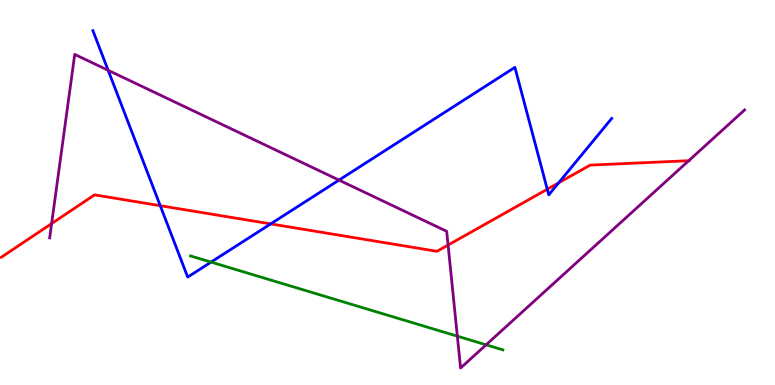[{'lines': ['blue', 'red'], 'intersections': [{'x': 2.07, 'y': 4.66}, {'x': 3.49, 'y': 4.18}, {'x': 7.06, 'y': 5.08}, {'x': 7.21, 'y': 5.25}]}, {'lines': ['green', 'red'], 'intersections': []}, {'lines': ['purple', 'red'], 'intersections': [{'x': 0.666, 'y': 4.19}, {'x': 5.78, 'y': 3.64}, {'x': 8.89, 'y': 5.83}]}, {'lines': ['blue', 'green'], 'intersections': [{'x': 2.72, 'y': 3.19}]}, {'lines': ['blue', 'purple'], 'intersections': [{'x': 1.4, 'y': 8.17}, {'x': 4.37, 'y': 5.32}]}, {'lines': ['green', 'purple'], 'intersections': [{'x': 5.9, 'y': 1.27}, {'x': 6.27, 'y': 1.04}]}]